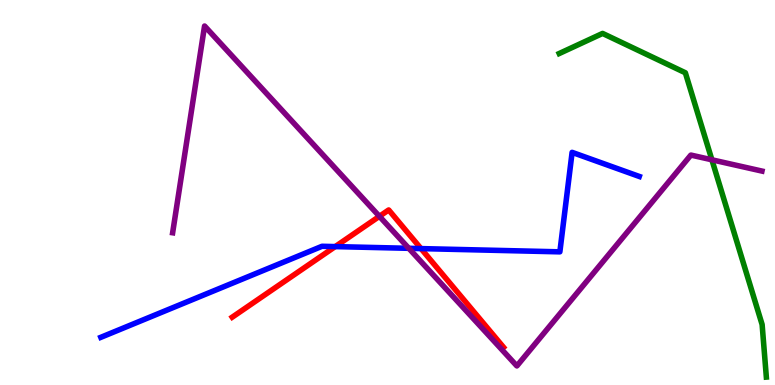[{'lines': ['blue', 'red'], 'intersections': [{'x': 4.33, 'y': 3.59}, {'x': 5.43, 'y': 3.54}]}, {'lines': ['green', 'red'], 'intersections': []}, {'lines': ['purple', 'red'], 'intersections': [{'x': 4.9, 'y': 4.38}]}, {'lines': ['blue', 'green'], 'intersections': []}, {'lines': ['blue', 'purple'], 'intersections': [{'x': 5.27, 'y': 3.55}]}, {'lines': ['green', 'purple'], 'intersections': [{'x': 9.19, 'y': 5.85}]}]